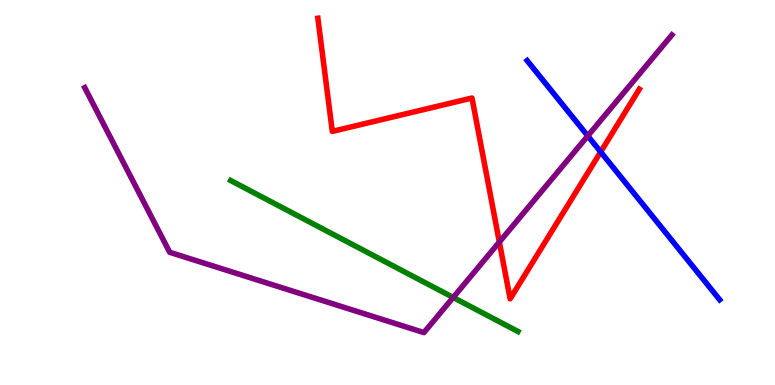[{'lines': ['blue', 'red'], 'intersections': [{'x': 7.75, 'y': 6.05}]}, {'lines': ['green', 'red'], 'intersections': []}, {'lines': ['purple', 'red'], 'intersections': [{'x': 6.44, 'y': 3.71}]}, {'lines': ['blue', 'green'], 'intersections': []}, {'lines': ['blue', 'purple'], 'intersections': [{'x': 7.58, 'y': 6.47}]}, {'lines': ['green', 'purple'], 'intersections': [{'x': 5.85, 'y': 2.27}]}]